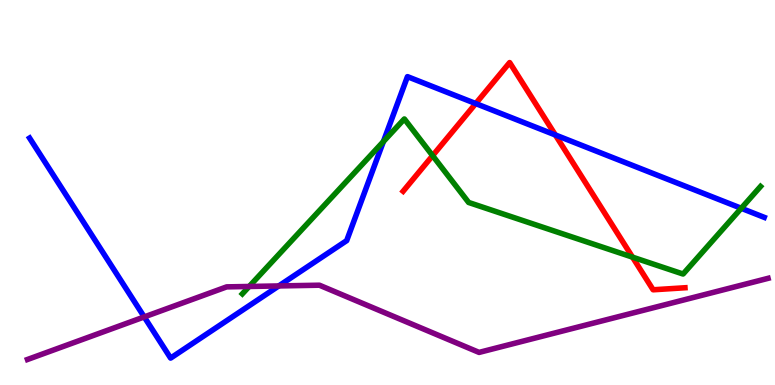[{'lines': ['blue', 'red'], 'intersections': [{'x': 6.14, 'y': 7.31}, {'x': 7.17, 'y': 6.49}]}, {'lines': ['green', 'red'], 'intersections': [{'x': 5.58, 'y': 5.96}, {'x': 8.16, 'y': 3.32}]}, {'lines': ['purple', 'red'], 'intersections': []}, {'lines': ['blue', 'green'], 'intersections': [{'x': 4.95, 'y': 6.32}, {'x': 9.56, 'y': 4.59}]}, {'lines': ['blue', 'purple'], 'intersections': [{'x': 1.86, 'y': 1.77}, {'x': 3.6, 'y': 2.57}]}, {'lines': ['green', 'purple'], 'intersections': [{'x': 3.22, 'y': 2.56}]}]